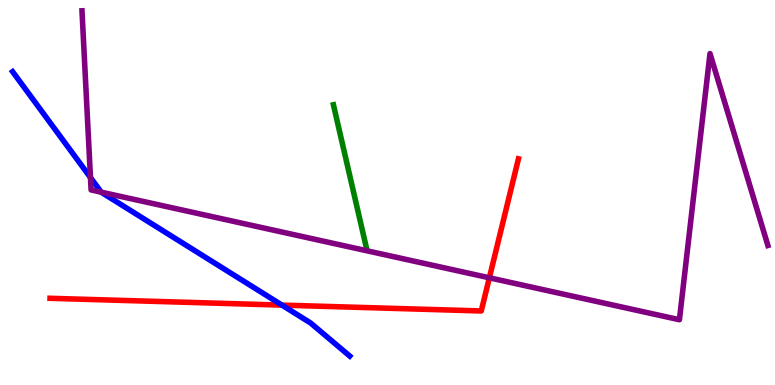[{'lines': ['blue', 'red'], 'intersections': [{'x': 3.64, 'y': 2.08}]}, {'lines': ['green', 'red'], 'intersections': []}, {'lines': ['purple', 'red'], 'intersections': [{'x': 6.31, 'y': 2.78}]}, {'lines': ['blue', 'green'], 'intersections': []}, {'lines': ['blue', 'purple'], 'intersections': [{'x': 1.17, 'y': 5.39}, {'x': 1.31, 'y': 5.01}]}, {'lines': ['green', 'purple'], 'intersections': []}]